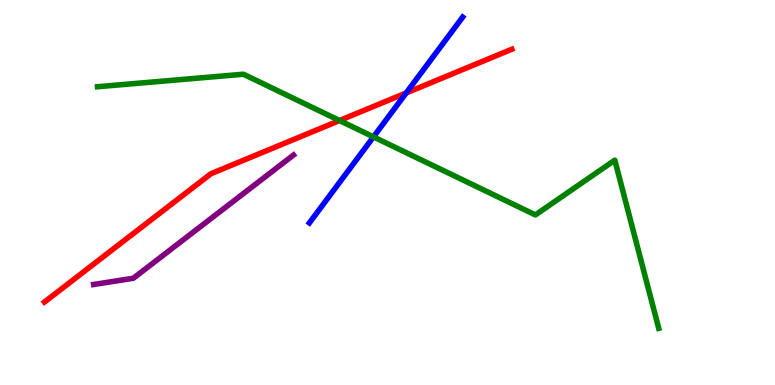[{'lines': ['blue', 'red'], 'intersections': [{'x': 5.24, 'y': 7.59}]}, {'lines': ['green', 'red'], 'intersections': [{'x': 4.38, 'y': 6.87}]}, {'lines': ['purple', 'red'], 'intersections': []}, {'lines': ['blue', 'green'], 'intersections': [{'x': 4.82, 'y': 6.44}]}, {'lines': ['blue', 'purple'], 'intersections': []}, {'lines': ['green', 'purple'], 'intersections': []}]